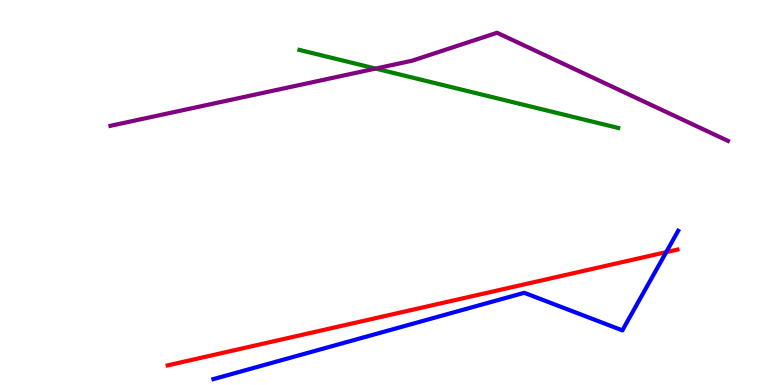[{'lines': ['blue', 'red'], 'intersections': [{'x': 8.6, 'y': 3.45}]}, {'lines': ['green', 'red'], 'intersections': []}, {'lines': ['purple', 'red'], 'intersections': []}, {'lines': ['blue', 'green'], 'intersections': []}, {'lines': ['blue', 'purple'], 'intersections': []}, {'lines': ['green', 'purple'], 'intersections': [{'x': 4.85, 'y': 8.22}]}]